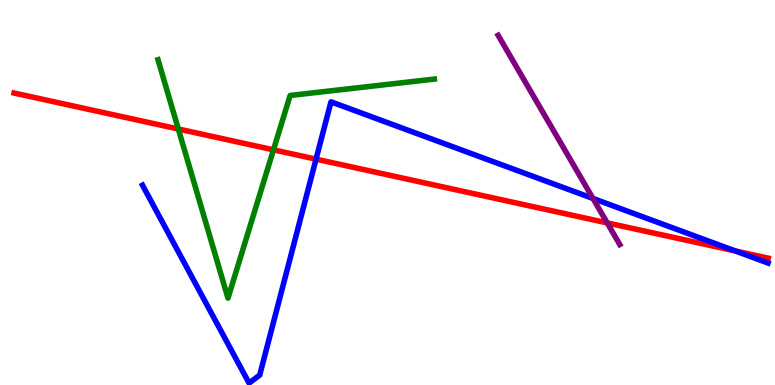[{'lines': ['blue', 'red'], 'intersections': [{'x': 4.08, 'y': 5.87}, {'x': 9.49, 'y': 3.48}]}, {'lines': ['green', 'red'], 'intersections': [{'x': 2.3, 'y': 6.65}, {'x': 3.53, 'y': 6.11}]}, {'lines': ['purple', 'red'], 'intersections': [{'x': 7.83, 'y': 4.21}]}, {'lines': ['blue', 'green'], 'intersections': []}, {'lines': ['blue', 'purple'], 'intersections': [{'x': 7.65, 'y': 4.85}]}, {'lines': ['green', 'purple'], 'intersections': []}]